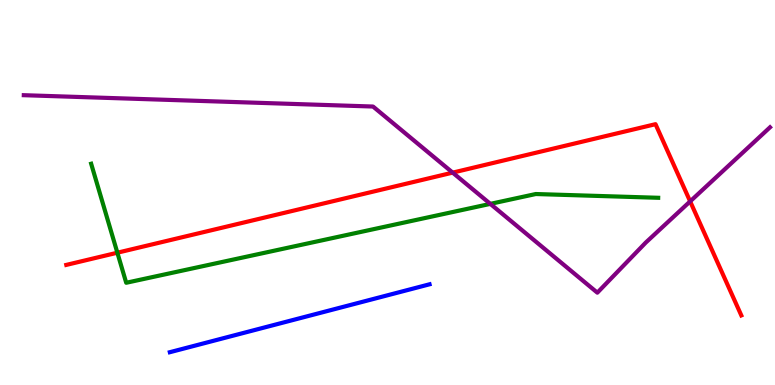[{'lines': ['blue', 'red'], 'intersections': []}, {'lines': ['green', 'red'], 'intersections': [{'x': 1.51, 'y': 3.44}]}, {'lines': ['purple', 'red'], 'intersections': [{'x': 5.84, 'y': 5.52}, {'x': 8.91, 'y': 4.77}]}, {'lines': ['blue', 'green'], 'intersections': []}, {'lines': ['blue', 'purple'], 'intersections': []}, {'lines': ['green', 'purple'], 'intersections': [{'x': 6.33, 'y': 4.7}]}]